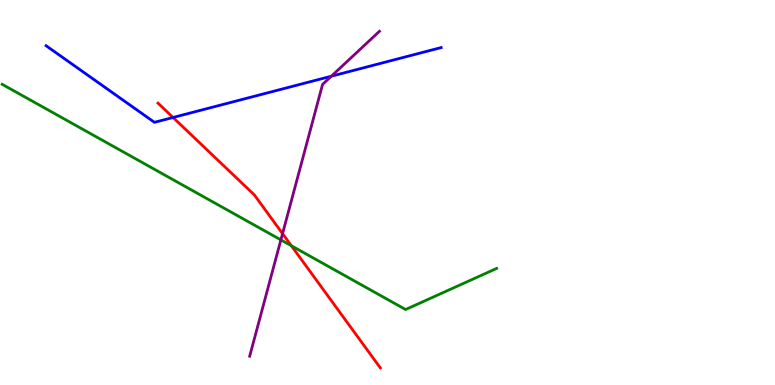[{'lines': ['blue', 'red'], 'intersections': [{'x': 2.23, 'y': 6.95}]}, {'lines': ['green', 'red'], 'intersections': [{'x': 3.76, 'y': 3.62}]}, {'lines': ['purple', 'red'], 'intersections': [{'x': 3.65, 'y': 3.93}]}, {'lines': ['blue', 'green'], 'intersections': []}, {'lines': ['blue', 'purple'], 'intersections': [{'x': 4.28, 'y': 8.02}]}, {'lines': ['green', 'purple'], 'intersections': [{'x': 3.62, 'y': 3.77}]}]